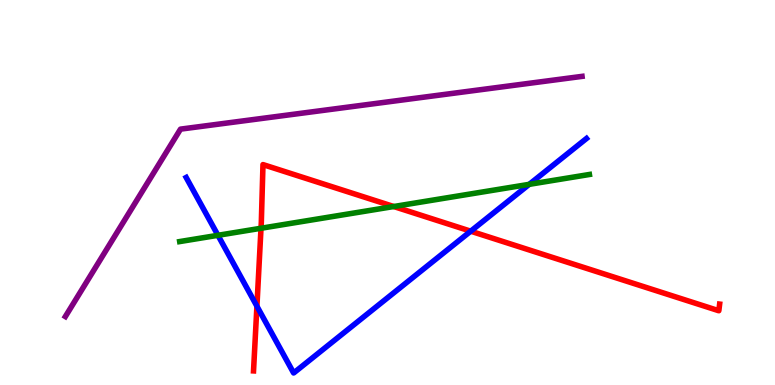[{'lines': ['blue', 'red'], 'intersections': [{'x': 3.32, 'y': 2.05}, {'x': 6.07, 'y': 3.99}]}, {'lines': ['green', 'red'], 'intersections': [{'x': 3.37, 'y': 4.07}, {'x': 5.08, 'y': 4.64}]}, {'lines': ['purple', 'red'], 'intersections': []}, {'lines': ['blue', 'green'], 'intersections': [{'x': 2.81, 'y': 3.89}, {'x': 6.83, 'y': 5.21}]}, {'lines': ['blue', 'purple'], 'intersections': []}, {'lines': ['green', 'purple'], 'intersections': []}]